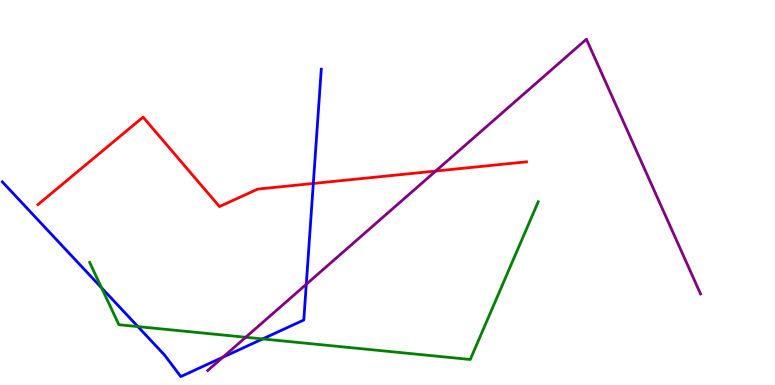[{'lines': ['blue', 'red'], 'intersections': [{'x': 4.04, 'y': 5.23}]}, {'lines': ['green', 'red'], 'intersections': []}, {'lines': ['purple', 'red'], 'intersections': [{'x': 5.62, 'y': 5.56}]}, {'lines': ['blue', 'green'], 'intersections': [{'x': 1.31, 'y': 2.52}, {'x': 1.78, 'y': 1.52}, {'x': 3.39, 'y': 1.2}]}, {'lines': ['blue', 'purple'], 'intersections': [{'x': 2.88, 'y': 0.722}, {'x': 3.95, 'y': 2.62}]}, {'lines': ['green', 'purple'], 'intersections': [{'x': 3.17, 'y': 1.24}]}]